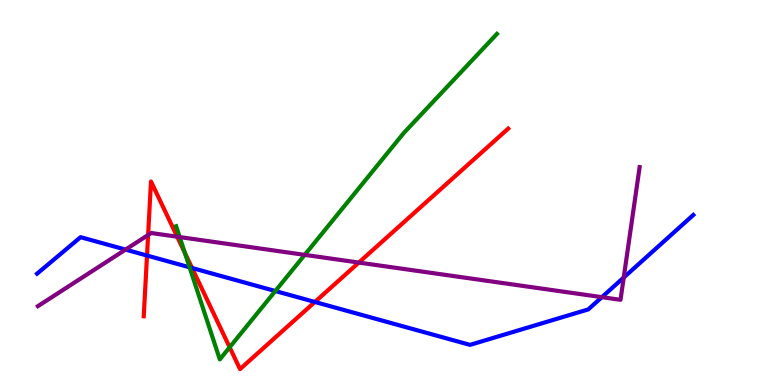[{'lines': ['blue', 'red'], 'intersections': [{'x': 1.9, 'y': 3.36}, {'x': 2.48, 'y': 3.04}, {'x': 4.06, 'y': 2.16}]}, {'lines': ['green', 'red'], 'intersections': [{'x': 2.39, 'y': 3.43}, {'x': 2.96, 'y': 0.98}]}, {'lines': ['purple', 'red'], 'intersections': [{'x': 1.91, 'y': 3.9}, {'x': 2.29, 'y': 3.85}, {'x': 4.63, 'y': 3.18}]}, {'lines': ['blue', 'green'], 'intersections': [{'x': 2.45, 'y': 3.06}, {'x': 3.55, 'y': 2.44}]}, {'lines': ['blue', 'purple'], 'intersections': [{'x': 1.62, 'y': 3.52}, {'x': 7.77, 'y': 2.28}, {'x': 8.05, 'y': 2.79}]}, {'lines': ['green', 'purple'], 'intersections': [{'x': 2.32, 'y': 3.84}, {'x': 3.93, 'y': 3.38}]}]